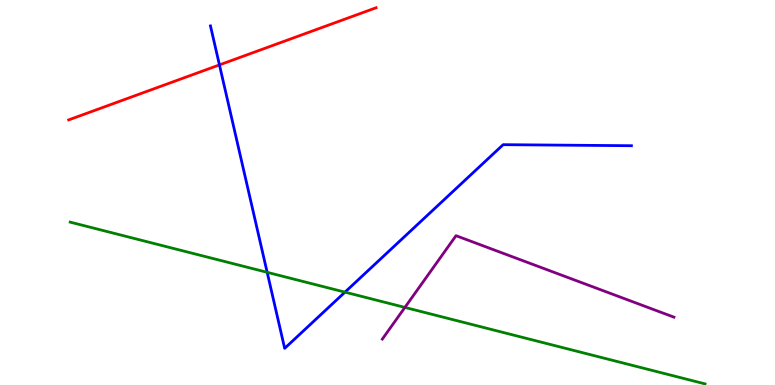[{'lines': ['blue', 'red'], 'intersections': [{'x': 2.83, 'y': 8.31}]}, {'lines': ['green', 'red'], 'intersections': []}, {'lines': ['purple', 'red'], 'intersections': []}, {'lines': ['blue', 'green'], 'intersections': [{'x': 3.45, 'y': 2.93}, {'x': 4.45, 'y': 2.41}]}, {'lines': ['blue', 'purple'], 'intersections': []}, {'lines': ['green', 'purple'], 'intersections': [{'x': 5.22, 'y': 2.02}]}]